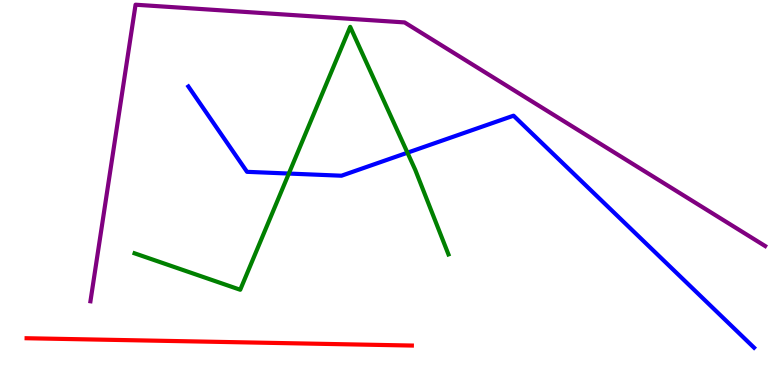[{'lines': ['blue', 'red'], 'intersections': []}, {'lines': ['green', 'red'], 'intersections': []}, {'lines': ['purple', 'red'], 'intersections': []}, {'lines': ['blue', 'green'], 'intersections': [{'x': 3.73, 'y': 5.49}, {'x': 5.26, 'y': 6.03}]}, {'lines': ['blue', 'purple'], 'intersections': []}, {'lines': ['green', 'purple'], 'intersections': []}]